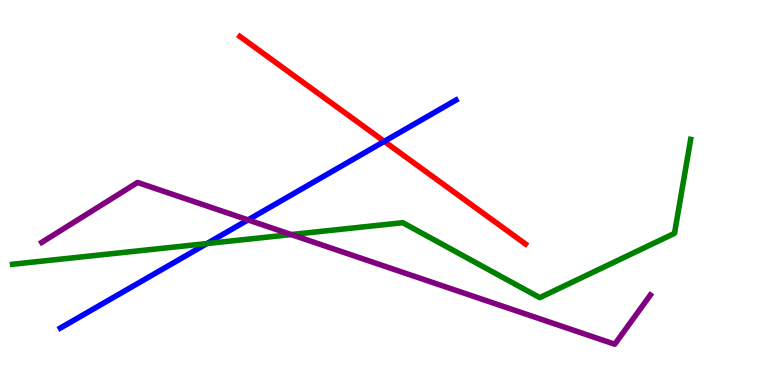[{'lines': ['blue', 'red'], 'intersections': [{'x': 4.96, 'y': 6.33}]}, {'lines': ['green', 'red'], 'intersections': []}, {'lines': ['purple', 'red'], 'intersections': []}, {'lines': ['blue', 'green'], 'intersections': [{'x': 2.67, 'y': 3.67}]}, {'lines': ['blue', 'purple'], 'intersections': [{'x': 3.2, 'y': 4.29}]}, {'lines': ['green', 'purple'], 'intersections': [{'x': 3.76, 'y': 3.91}]}]